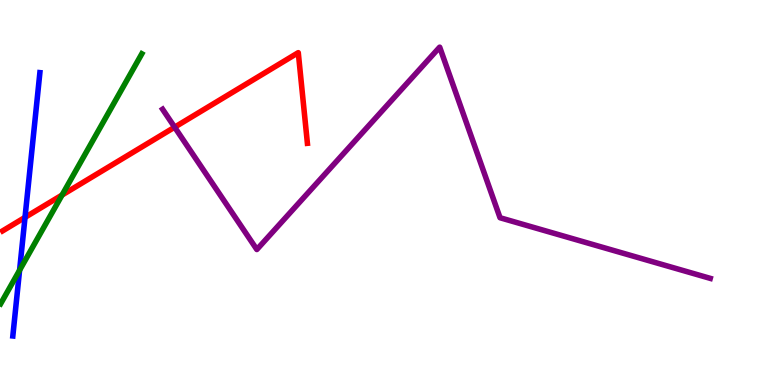[{'lines': ['blue', 'red'], 'intersections': [{'x': 0.323, 'y': 4.35}]}, {'lines': ['green', 'red'], 'intersections': [{'x': 0.801, 'y': 4.93}]}, {'lines': ['purple', 'red'], 'intersections': [{'x': 2.25, 'y': 6.7}]}, {'lines': ['blue', 'green'], 'intersections': [{'x': 0.253, 'y': 2.98}]}, {'lines': ['blue', 'purple'], 'intersections': []}, {'lines': ['green', 'purple'], 'intersections': []}]